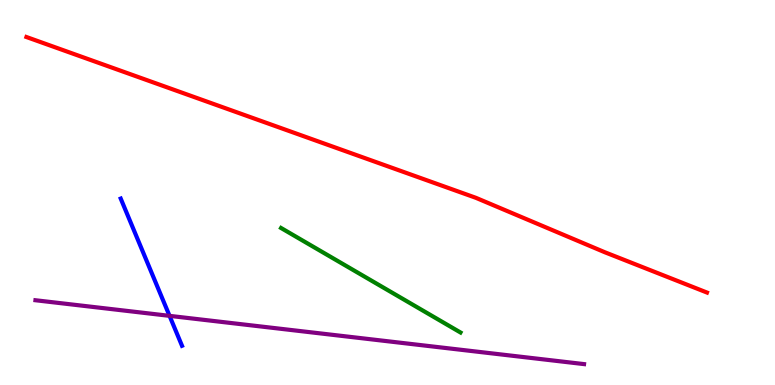[{'lines': ['blue', 'red'], 'intersections': []}, {'lines': ['green', 'red'], 'intersections': []}, {'lines': ['purple', 'red'], 'intersections': []}, {'lines': ['blue', 'green'], 'intersections': []}, {'lines': ['blue', 'purple'], 'intersections': [{'x': 2.19, 'y': 1.8}]}, {'lines': ['green', 'purple'], 'intersections': []}]